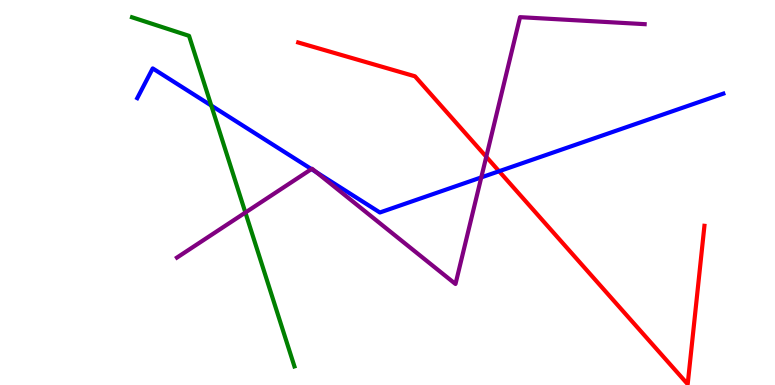[{'lines': ['blue', 'red'], 'intersections': [{'x': 6.44, 'y': 5.55}]}, {'lines': ['green', 'red'], 'intersections': []}, {'lines': ['purple', 'red'], 'intersections': [{'x': 6.27, 'y': 5.93}]}, {'lines': ['blue', 'green'], 'intersections': [{'x': 2.73, 'y': 7.26}]}, {'lines': ['blue', 'purple'], 'intersections': [{'x': 4.02, 'y': 5.61}, {'x': 4.08, 'y': 5.53}, {'x': 6.21, 'y': 5.39}]}, {'lines': ['green', 'purple'], 'intersections': [{'x': 3.17, 'y': 4.48}]}]